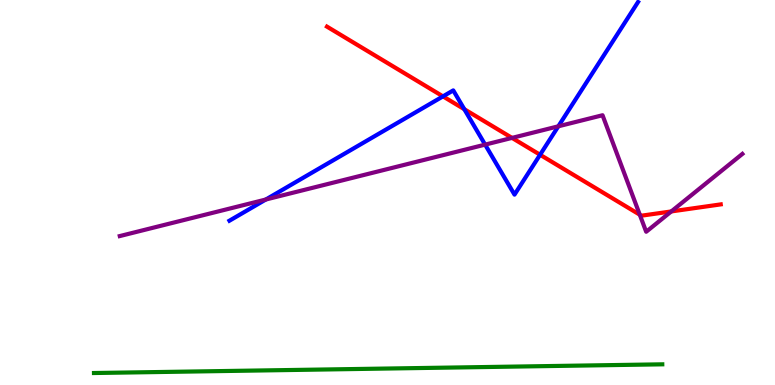[{'lines': ['blue', 'red'], 'intersections': [{'x': 5.72, 'y': 7.5}, {'x': 5.99, 'y': 7.16}, {'x': 6.97, 'y': 5.98}]}, {'lines': ['green', 'red'], 'intersections': []}, {'lines': ['purple', 'red'], 'intersections': [{'x': 6.61, 'y': 6.42}, {'x': 8.26, 'y': 4.42}, {'x': 8.66, 'y': 4.51}]}, {'lines': ['blue', 'green'], 'intersections': []}, {'lines': ['blue', 'purple'], 'intersections': [{'x': 3.43, 'y': 4.82}, {'x': 6.26, 'y': 6.24}, {'x': 7.2, 'y': 6.72}]}, {'lines': ['green', 'purple'], 'intersections': []}]